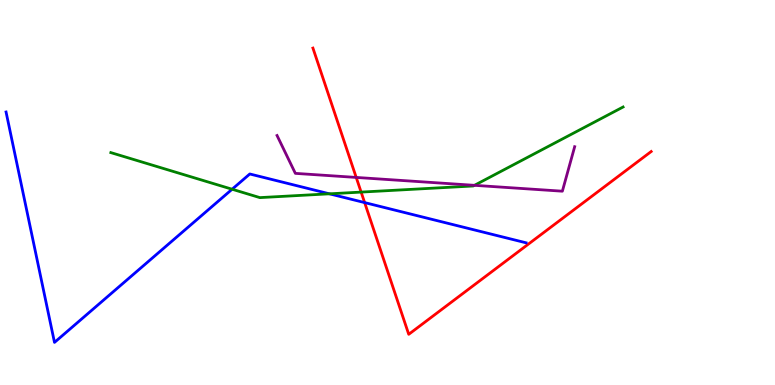[{'lines': ['blue', 'red'], 'intersections': [{'x': 4.71, 'y': 4.74}]}, {'lines': ['green', 'red'], 'intersections': [{'x': 4.66, 'y': 5.01}]}, {'lines': ['purple', 'red'], 'intersections': [{'x': 4.6, 'y': 5.39}]}, {'lines': ['blue', 'green'], 'intersections': [{'x': 3.0, 'y': 5.08}, {'x': 4.25, 'y': 4.97}]}, {'lines': ['blue', 'purple'], 'intersections': []}, {'lines': ['green', 'purple'], 'intersections': [{'x': 6.12, 'y': 5.19}]}]